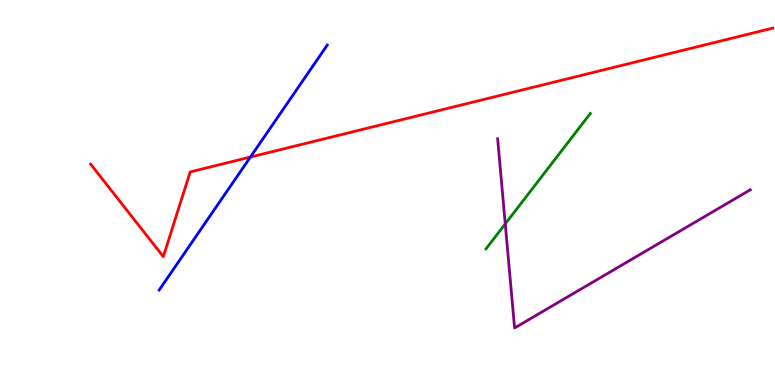[{'lines': ['blue', 'red'], 'intersections': [{'x': 3.23, 'y': 5.92}]}, {'lines': ['green', 'red'], 'intersections': []}, {'lines': ['purple', 'red'], 'intersections': []}, {'lines': ['blue', 'green'], 'intersections': []}, {'lines': ['blue', 'purple'], 'intersections': []}, {'lines': ['green', 'purple'], 'intersections': [{'x': 6.52, 'y': 4.19}]}]